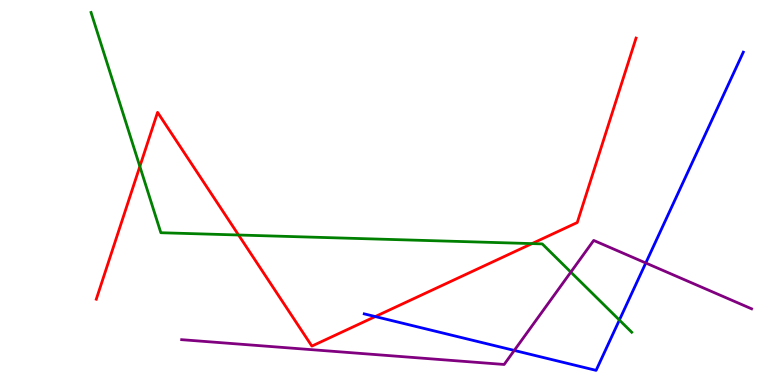[{'lines': ['blue', 'red'], 'intersections': [{'x': 4.84, 'y': 1.78}]}, {'lines': ['green', 'red'], 'intersections': [{'x': 1.8, 'y': 5.68}, {'x': 3.08, 'y': 3.9}, {'x': 6.86, 'y': 3.67}]}, {'lines': ['purple', 'red'], 'intersections': []}, {'lines': ['blue', 'green'], 'intersections': [{'x': 7.99, 'y': 1.69}]}, {'lines': ['blue', 'purple'], 'intersections': [{'x': 6.64, 'y': 0.898}, {'x': 8.33, 'y': 3.17}]}, {'lines': ['green', 'purple'], 'intersections': [{'x': 7.37, 'y': 2.93}]}]